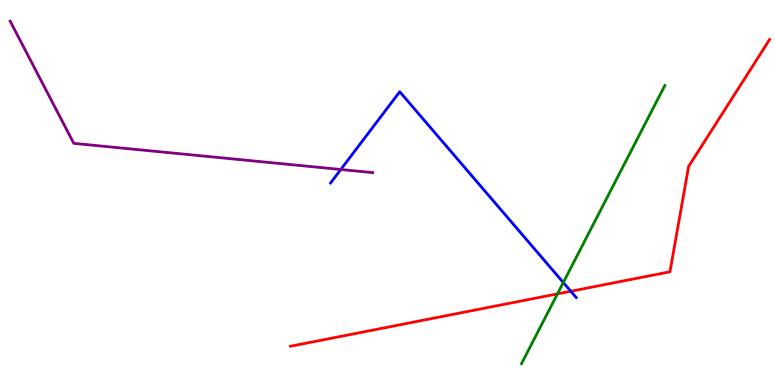[{'lines': ['blue', 'red'], 'intersections': [{'x': 7.37, 'y': 2.43}]}, {'lines': ['green', 'red'], 'intersections': [{'x': 7.19, 'y': 2.37}]}, {'lines': ['purple', 'red'], 'intersections': []}, {'lines': ['blue', 'green'], 'intersections': [{'x': 7.27, 'y': 2.66}]}, {'lines': ['blue', 'purple'], 'intersections': [{'x': 4.4, 'y': 5.6}]}, {'lines': ['green', 'purple'], 'intersections': []}]